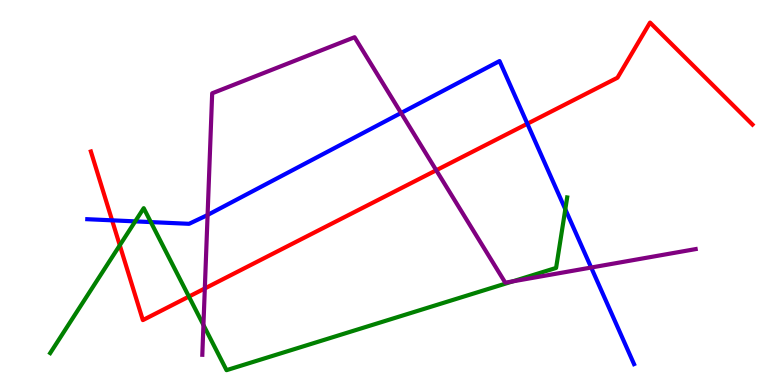[{'lines': ['blue', 'red'], 'intersections': [{'x': 1.45, 'y': 4.28}, {'x': 6.8, 'y': 6.79}]}, {'lines': ['green', 'red'], 'intersections': [{'x': 1.55, 'y': 3.63}, {'x': 2.44, 'y': 2.3}]}, {'lines': ['purple', 'red'], 'intersections': [{'x': 2.64, 'y': 2.51}, {'x': 5.63, 'y': 5.58}]}, {'lines': ['blue', 'green'], 'intersections': [{'x': 1.74, 'y': 4.25}, {'x': 1.95, 'y': 4.23}, {'x': 7.29, 'y': 4.56}]}, {'lines': ['blue', 'purple'], 'intersections': [{'x': 2.68, 'y': 4.42}, {'x': 5.18, 'y': 7.07}, {'x': 7.63, 'y': 3.05}]}, {'lines': ['green', 'purple'], 'intersections': [{'x': 2.63, 'y': 1.56}, {'x': 6.62, 'y': 2.69}]}]